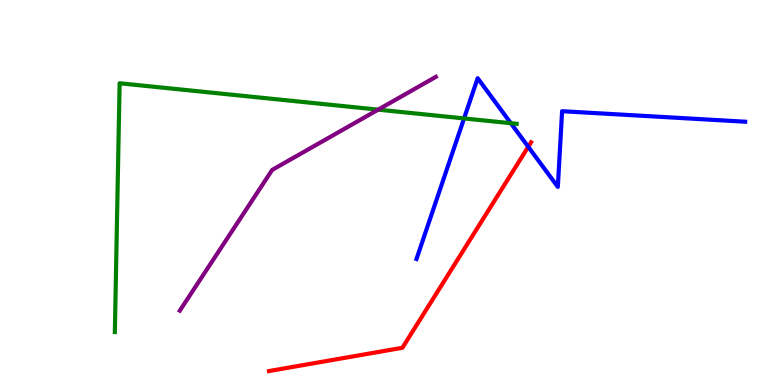[{'lines': ['blue', 'red'], 'intersections': [{'x': 6.82, 'y': 6.19}]}, {'lines': ['green', 'red'], 'intersections': []}, {'lines': ['purple', 'red'], 'intersections': []}, {'lines': ['blue', 'green'], 'intersections': [{'x': 5.99, 'y': 6.92}, {'x': 6.59, 'y': 6.8}]}, {'lines': ['blue', 'purple'], 'intersections': []}, {'lines': ['green', 'purple'], 'intersections': [{'x': 4.88, 'y': 7.15}]}]